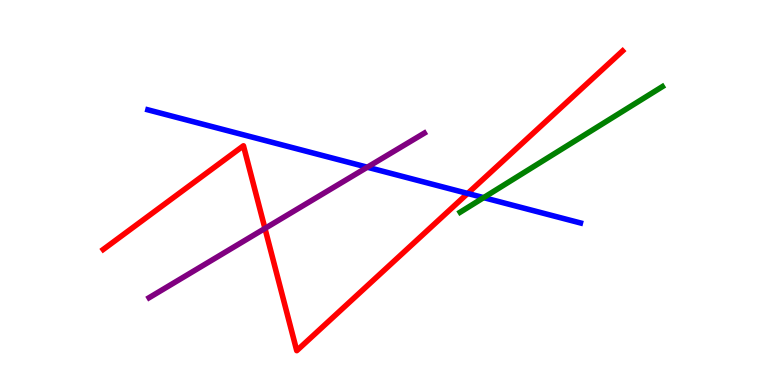[{'lines': ['blue', 'red'], 'intersections': [{'x': 6.03, 'y': 4.98}]}, {'lines': ['green', 'red'], 'intersections': []}, {'lines': ['purple', 'red'], 'intersections': [{'x': 3.42, 'y': 4.07}]}, {'lines': ['blue', 'green'], 'intersections': [{'x': 6.24, 'y': 4.87}]}, {'lines': ['blue', 'purple'], 'intersections': [{'x': 4.74, 'y': 5.66}]}, {'lines': ['green', 'purple'], 'intersections': []}]